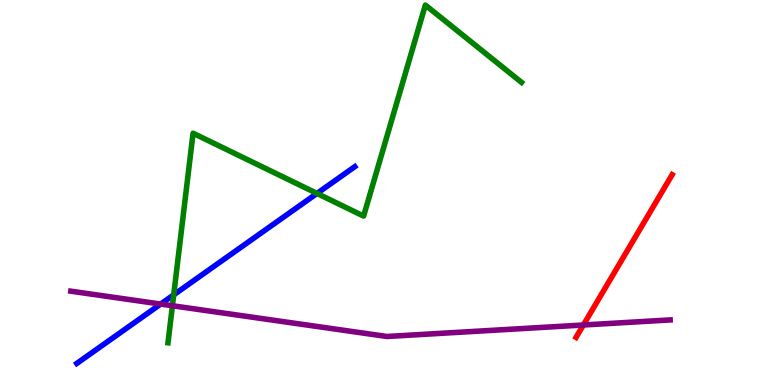[{'lines': ['blue', 'red'], 'intersections': []}, {'lines': ['green', 'red'], 'intersections': []}, {'lines': ['purple', 'red'], 'intersections': [{'x': 7.53, 'y': 1.56}]}, {'lines': ['blue', 'green'], 'intersections': [{'x': 2.24, 'y': 2.34}, {'x': 4.09, 'y': 4.98}]}, {'lines': ['blue', 'purple'], 'intersections': [{'x': 2.07, 'y': 2.1}]}, {'lines': ['green', 'purple'], 'intersections': [{'x': 2.22, 'y': 2.06}]}]